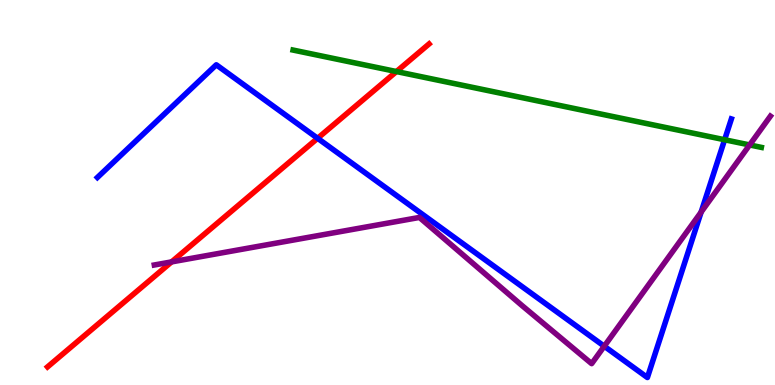[{'lines': ['blue', 'red'], 'intersections': [{'x': 4.1, 'y': 6.41}]}, {'lines': ['green', 'red'], 'intersections': [{'x': 5.12, 'y': 8.14}]}, {'lines': ['purple', 'red'], 'intersections': [{'x': 2.21, 'y': 3.2}]}, {'lines': ['blue', 'green'], 'intersections': [{'x': 9.35, 'y': 6.37}]}, {'lines': ['blue', 'purple'], 'intersections': [{'x': 7.8, 'y': 1.01}, {'x': 9.05, 'y': 4.49}]}, {'lines': ['green', 'purple'], 'intersections': [{'x': 9.67, 'y': 6.24}]}]